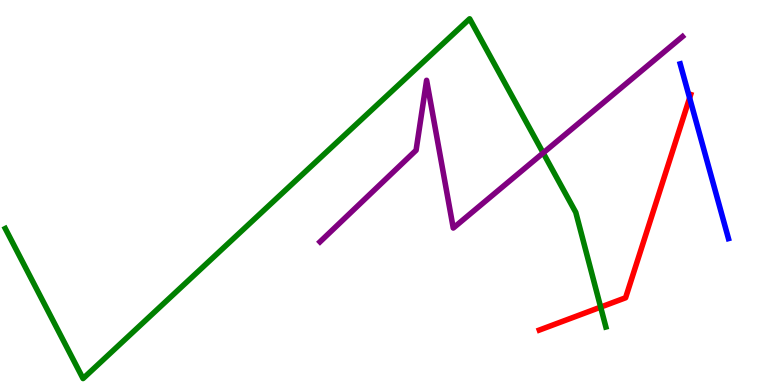[{'lines': ['blue', 'red'], 'intersections': [{'x': 8.9, 'y': 7.46}]}, {'lines': ['green', 'red'], 'intersections': [{'x': 7.75, 'y': 2.02}]}, {'lines': ['purple', 'red'], 'intersections': []}, {'lines': ['blue', 'green'], 'intersections': []}, {'lines': ['blue', 'purple'], 'intersections': []}, {'lines': ['green', 'purple'], 'intersections': [{'x': 7.01, 'y': 6.03}]}]